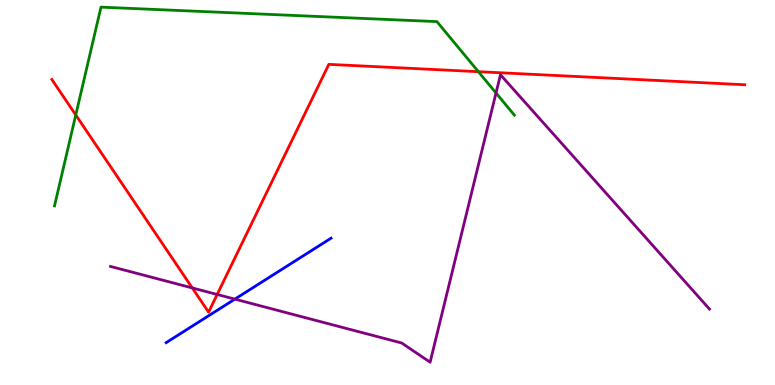[{'lines': ['blue', 'red'], 'intersections': []}, {'lines': ['green', 'red'], 'intersections': [{'x': 0.978, 'y': 7.01}, {'x': 6.17, 'y': 8.14}]}, {'lines': ['purple', 'red'], 'intersections': [{'x': 2.48, 'y': 2.52}, {'x': 2.8, 'y': 2.35}]}, {'lines': ['blue', 'green'], 'intersections': []}, {'lines': ['blue', 'purple'], 'intersections': [{'x': 3.03, 'y': 2.23}]}, {'lines': ['green', 'purple'], 'intersections': [{'x': 6.4, 'y': 7.58}]}]